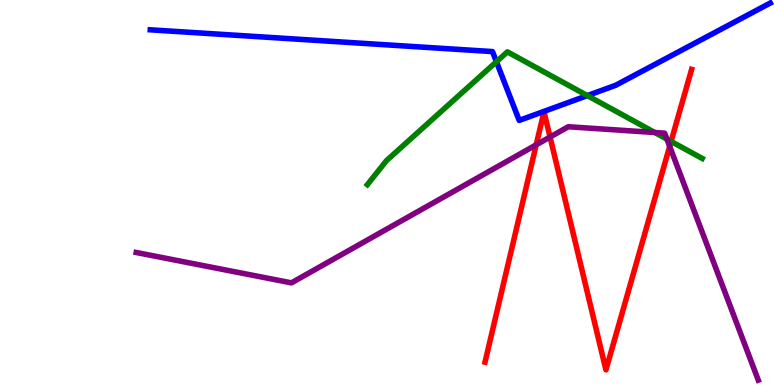[{'lines': ['blue', 'red'], 'intersections': []}, {'lines': ['green', 'red'], 'intersections': [{'x': 8.66, 'y': 6.33}]}, {'lines': ['purple', 'red'], 'intersections': [{'x': 6.92, 'y': 6.24}, {'x': 7.1, 'y': 6.44}, {'x': 8.64, 'y': 6.2}]}, {'lines': ['blue', 'green'], 'intersections': [{'x': 6.41, 'y': 8.4}, {'x': 7.58, 'y': 7.52}]}, {'lines': ['blue', 'purple'], 'intersections': []}, {'lines': ['green', 'purple'], 'intersections': [{'x': 8.45, 'y': 6.56}, {'x': 8.61, 'y': 6.39}]}]